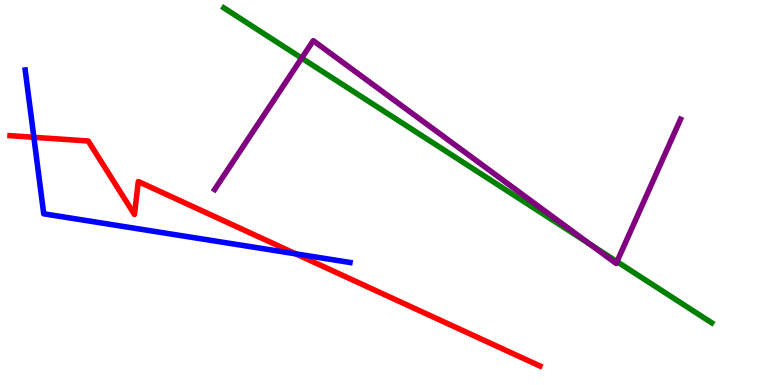[{'lines': ['blue', 'red'], 'intersections': [{'x': 0.437, 'y': 6.43}, {'x': 3.82, 'y': 3.41}]}, {'lines': ['green', 'red'], 'intersections': []}, {'lines': ['purple', 'red'], 'intersections': []}, {'lines': ['blue', 'green'], 'intersections': []}, {'lines': ['blue', 'purple'], 'intersections': []}, {'lines': ['green', 'purple'], 'intersections': [{'x': 3.89, 'y': 8.49}, {'x': 7.62, 'y': 3.65}, {'x': 7.96, 'y': 3.2}]}]